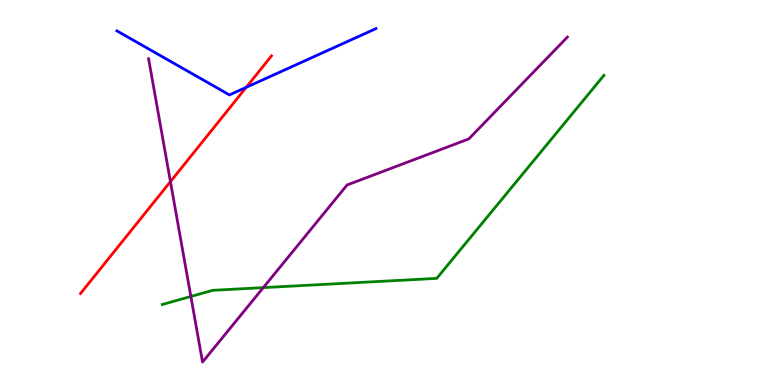[{'lines': ['blue', 'red'], 'intersections': [{'x': 3.18, 'y': 7.73}]}, {'lines': ['green', 'red'], 'intersections': []}, {'lines': ['purple', 'red'], 'intersections': [{'x': 2.2, 'y': 5.28}]}, {'lines': ['blue', 'green'], 'intersections': []}, {'lines': ['blue', 'purple'], 'intersections': []}, {'lines': ['green', 'purple'], 'intersections': [{'x': 2.46, 'y': 2.3}, {'x': 3.4, 'y': 2.53}]}]